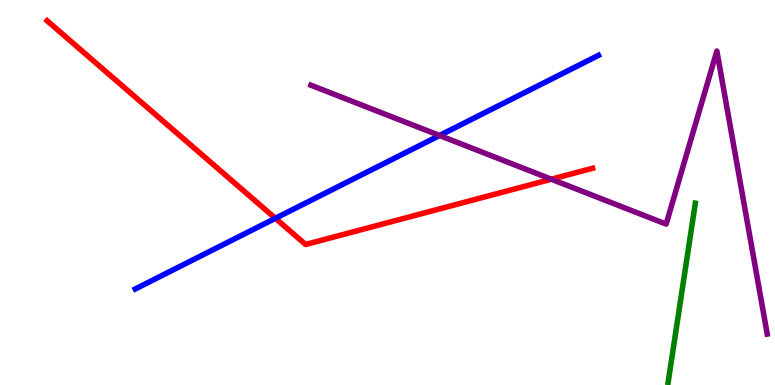[{'lines': ['blue', 'red'], 'intersections': [{'x': 3.55, 'y': 4.33}]}, {'lines': ['green', 'red'], 'intersections': []}, {'lines': ['purple', 'red'], 'intersections': [{'x': 7.11, 'y': 5.35}]}, {'lines': ['blue', 'green'], 'intersections': []}, {'lines': ['blue', 'purple'], 'intersections': [{'x': 5.67, 'y': 6.48}]}, {'lines': ['green', 'purple'], 'intersections': []}]